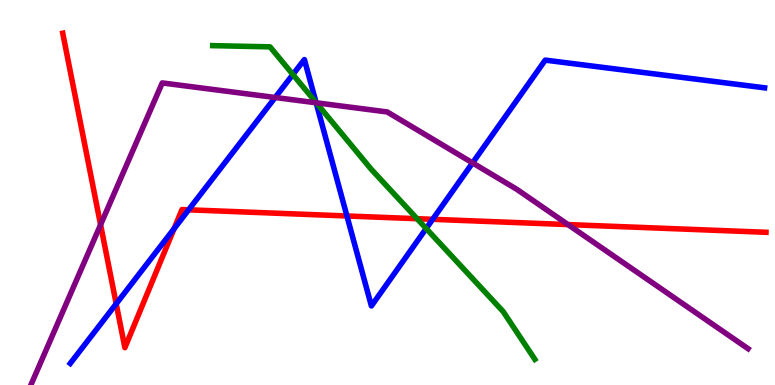[{'lines': ['blue', 'red'], 'intersections': [{'x': 1.5, 'y': 2.11}, {'x': 2.25, 'y': 4.06}, {'x': 2.43, 'y': 4.55}, {'x': 4.48, 'y': 4.39}, {'x': 5.58, 'y': 4.3}]}, {'lines': ['green', 'red'], 'intersections': [{'x': 5.38, 'y': 4.32}]}, {'lines': ['purple', 'red'], 'intersections': [{'x': 1.3, 'y': 4.16}, {'x': 7.33, 'y': 4.17}]}, {'lines': ['blue', 'green'], 'intersections': [{'x': 3.78, 'y': 8.06}, {'x': 4.08, 'y': 7.34}, {'x': 5.5, 'y': 4.06}]}, {'lines': ['blue', 'purple'], 'intersections': [{'x': 3.55, 'y': 7.47}, {'x': 4.08, 'y': 7.33}, {'x': 6.1, 'y': 5.77}]}, {'lines': ['green', 'purple'], 'intersections': [{'x': 4.08, 'y': 7.33}]}]